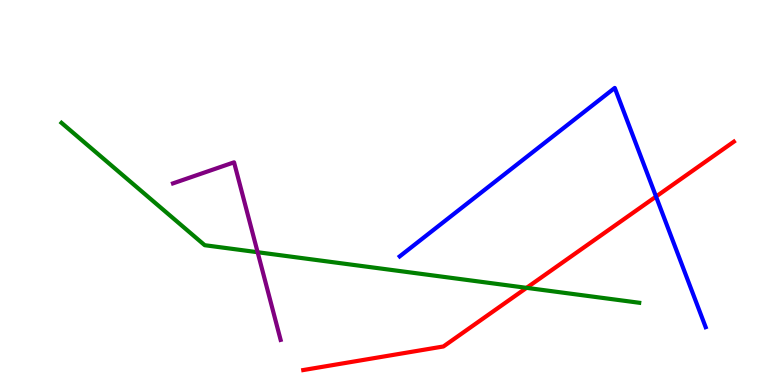[{'lines': ['blue', 'red'], 'intersections': [{'x': 8.47, 'y': 4.89}]}, {'lines': ['green', 'red'], 'intersections': [{'x': 6.79, 'y': 2.52}]}, {'lines': ['purple', 'red'], 'intersections': []}, {'lines': ['blue', 'green'], 'intersections': []}, {'lines': ['blue', 'purple'], 'intersections': []}, {'lines': ['green', 'purple'], 'intersections': [{'x': 3.32, 'y': 3.45}]}]